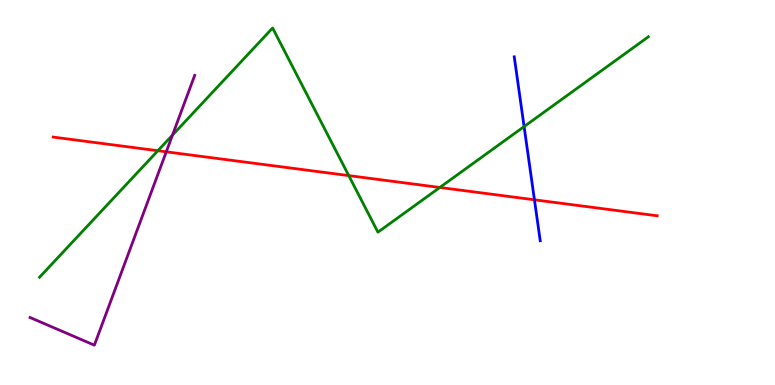[{'lines': ['blue', 'red'], 'intersections': [{'x': 6.9, 'y': 4.81}]}, {'lines': ['green', 'red'], 'intersections': [{'x': 2.04, 'y': 6.09}, {'x': 4.5, 'y': 5.44}, {'x': 5.68, 'y': 5.13}]}, {'lines': ['purple', 'red'], 'intersections': [{'x': 2.15, 'y': 6.06}]}, {'lines': ['blue', 'green'], 'intersections': [{'x': 6.76, 'y': 6.71}]}, {'lines': ['blue', 'purple'], 'intersections': []}, {'lines': ['green', 'purple'], 'intersections': [{'x': 2.23, 'y': 6.49}]}]